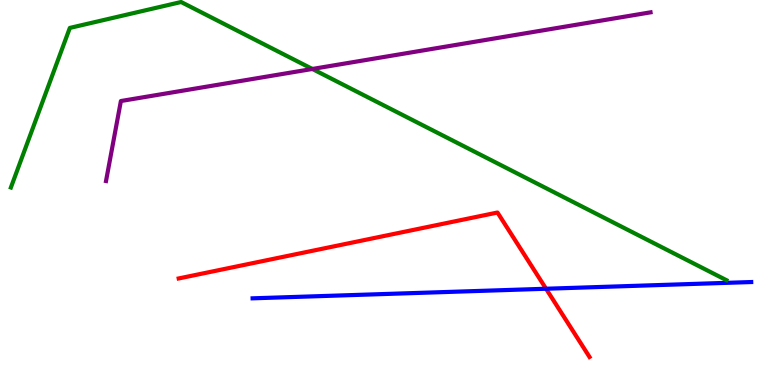[{'lines': ['blue', 'red'], 'intersections': [{'x': 7.05, 'y': 2.5}]}, {'lines': ['green', 'red'], 'intersections': []}, {'lines': ['purple', 'red'], 'intersections': []}, {'lines': ['blue', 'green'], 'intersections': []}, {'lines': ['blue', 'purple'], 'intersections': []}, {'lines': ['green', 'purple'], 'intersections': [{'x': 4.03, 'y': 8.21}]}]